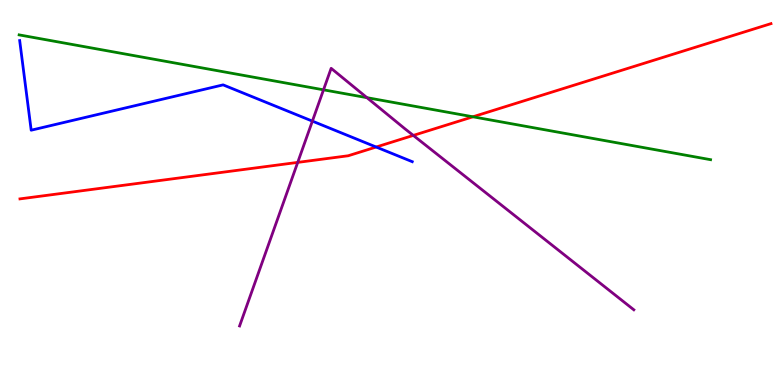[{'lines': ['blue', 'red'], 'intersections': [{'x': 4.85, 'y': 6.18}]}, {'lines': ['green', 'red'], 'intersections': [{'x': 6.1, 'y': 6.97}]}, {'lines': ['purple', 'red'], 'intersections': [{'x': 3.84, 'y': 5.78}, {'x': 5.33, 'y': 6.48}]}, {'lines': ['blue', 'green'], 'intersections': []}, {'lines': ['blue', 'purple'], 'intersections': [{'x': 4.03, 'y': 6.85}]}, {'lines': ['green', 'purple'], 'intersections': [{'x': 4.17, 'y': 7.67}, {'x': 4.73, 'y': 7.46}]}]